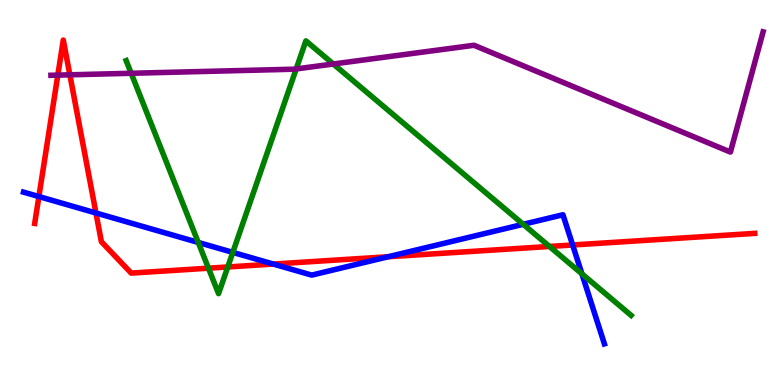[{'lines': ['blue', 'red'], 'intersections': [{'x': 0.502, 'y': 4.89}, {'x': 1.24, 'y': 4.47}, {'x': 3.53, 'y': 3.14}, {'x': 5.01, 'y': 3.33}, {'x': 7.39, 'y': 3.64}]}, {'lines': ['green', 'red'], 'intersections': [{'x': 2.69, 'y': 3.03}, {'x': 2.94, 'y': 3.07}, {'x': 7.09, 'y': 3.6}]}, {'lines': ['purple', 'red'], 'intersections': [{'x': 0.746, 'y': 8.05}, {'x': 0.901, 'y': 8.06}]}, {'lines': ['blue', 'green'], 'intersections': [{'x': 2.56, 'y': 3.7}, {'x': 3.0, 'y': 3.44}, {'x': 6.75, 'y': 4.17}, {'x': 7.51, 'y': 2.89}]}, {'lines': ['blue', 'purple'], 'intersections': []}, {'lines': ['green', 'purple'], 'intersections': [{'x': 1.69, 'y': 8.1}, {'x': 3.82, 'y': 8.21}, {'x': 4.3, 'y': 8.34}]}]